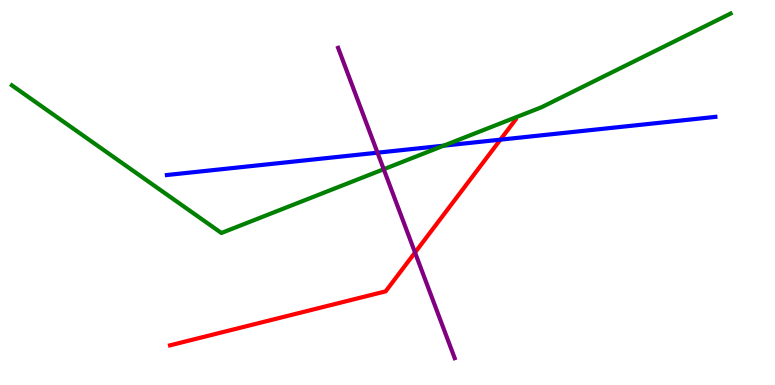[{'lines': ['blue', 'red'], 'intersections': [{'x': 6.46, 'y': 6.37}]}, {'lines': ['green', 'red'], 'intersections': []}, {'lines': ['purple', 'red'], 'intersections': [{'x': 5.36, 'y': 3.44}]}, {'lines': ['blue', 'green'], 'intersections': [{'x': 5.72, 'y': 6.22}]}, {'lines': ['blue', 'purple'], 'intersections': [{'x': 4.87, 'y': 6.03}]}, {'lines': ['green', 'purple'], 'intersections': [{'x': 4.95, 'y': 5.6}]}]